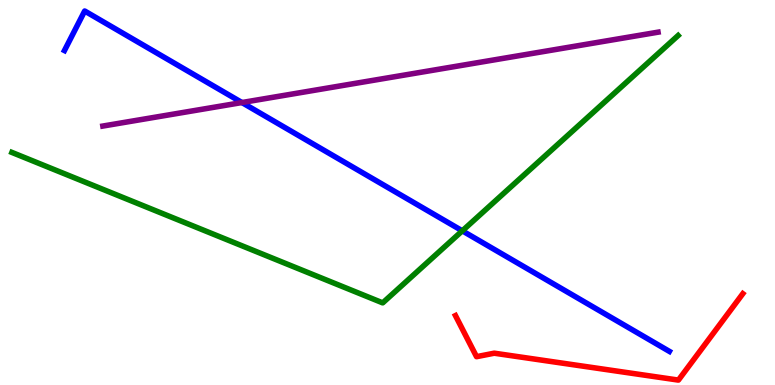[{'lines': ['blue', 'red'], 'intersections': []}, {'lines': ['green', 'red'], 'intersections': []}, {'lines': ['purple', 'red'], 'intersections': []}, {'lines': ['blue', 'green'], 'intersections': [{'x': 5.97, 'y': 4.0}]}, {'lines': ['blue', 'purple'], 'intersections': [{'x': 3.12, 'y': 7.34}]}, {'lines': ['green', 'purple'], 'intersections': []}]